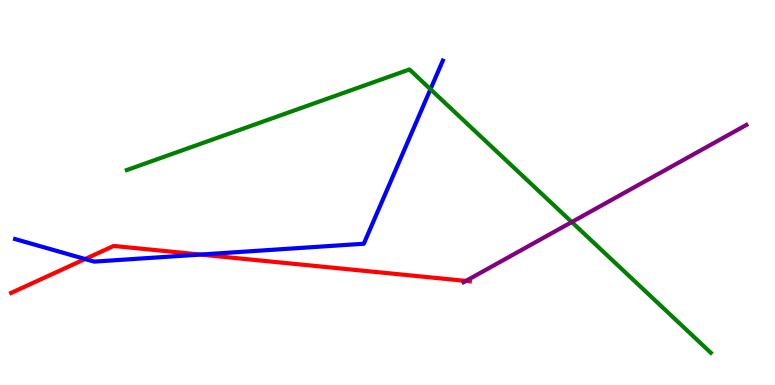[{'lines': ['blue', 'red'], 'intersections': [{'x': 1.1, 'y': 3.27}, {'x': 2.59, 'y': 3.39}]}, {'lines': ['green', 'red'], 'intersections': []}, {'lines': ['purple', 'red'], 'intersections': [{'x': 6.01, 'y': 2.7}]}, {'lines': ['blue', 'green'], 'intersections': [{'x': 5.55, 'y': 7.68}]}, {'lines': ['blue', 'purple'], 'intersections': []}, {'lines': ['green', 'purple'], 'intersections': [{'x': 7.38, 'y': 4.23}]}]